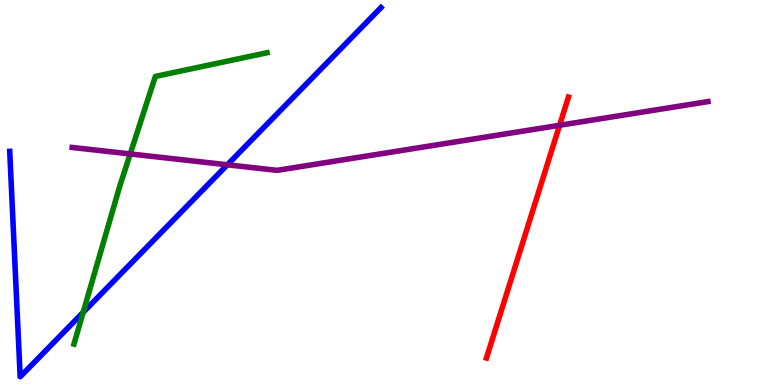[{'lines': ['blue', 'red'], 'intersections': []}, {'lines': ['green', 'red'], 'intersections': []}, {'lines': ['purple', 'red'], 'intersections': [{'x': 7.22, 'y': 6.75}]}, {'lines': ['blue', 'green'], 'intersections': [{'x': 1.07, 'y': 1.89}]}, {'lines': ['blue', 'purple'], 'intersections': [{'x': 2.93, 'y': 5.72}]}, {'lines': ['green', 'purple'], 'intersections': [{'x': 1.68, 'y': 6.0}]}]